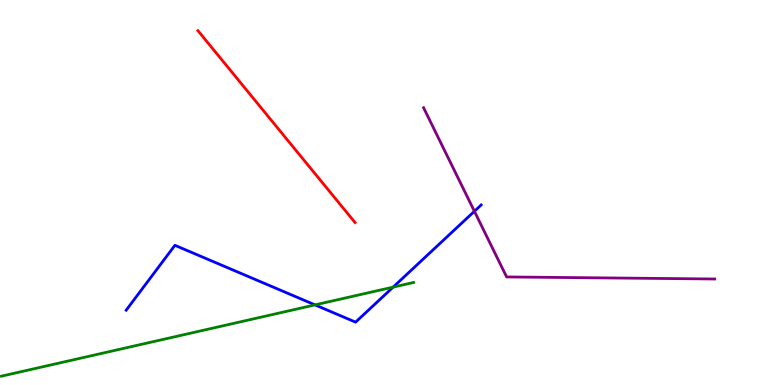[{'lines': ['blue', 'red'], 'intersections': []}, {'lines': ['green', 'red'], 'intersections': []}, {'lines': ['purple', 'red'], 'intersections': []}, {'lines': ['blue', 'green'], 'intersections': [{'x': 4.06, 'y': 2.08}, {'x': 5.07, 'y': 2.54}]}, {'lines': ['blue', 'purple'], 'intersections': [{'x': 6.12, 'y': 4.51}]}, {'lines': ['green', 'purple'], 'intersections': []}]